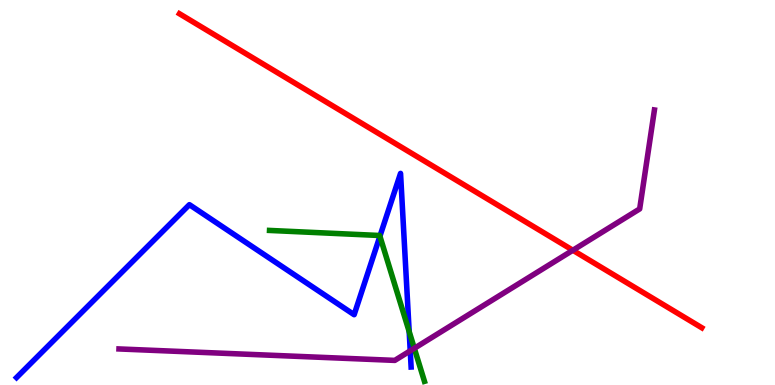[{'lines': ['blue', 'red'], 'intersections': []}, {'lines': ['green', 'red'], 'intersections': []}, {'lines': ['purple', 'red'], 'intersections': [{'x': 7.39, 'y': 3.5}]}, {'lines': ['blue', 'green'], 'intersections': [{'x': 4.9, 'y': 3.86}, {'x': 5.28, 'y': 1.39}]}, {'lines': ['blue', 'purple'], 'intersections': [{'x': 5.29, 'y': 0.887}]}, {'lines': ['green', 'purple'], 'intersections': [{'x': 5.35, 'y': 0.953}]}]